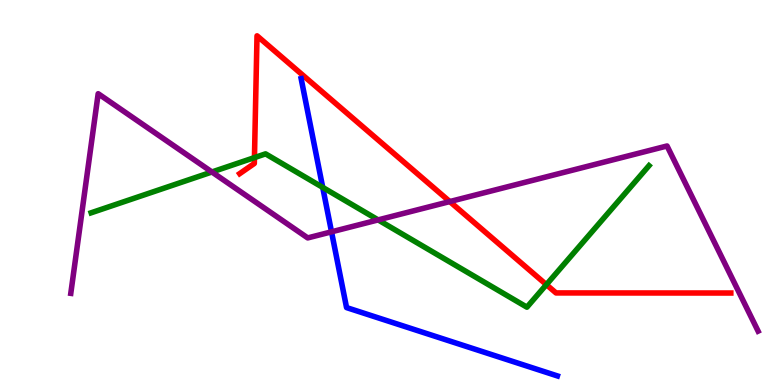[{'lines': ['blue', 'red'], 'intersections': []}, {'lines': ['green', 'red'], 'intersections': [{'x': 3.28, 'y': 5.91}, {'x': 7.05, 'y': 2.61}]}, {'lines': ['purple', 'red'], 'intersections': [{'x': 5.8, 'y': 4.76}]}, {'lines': ['blue', 'green'], 'intersections': [{'x': 4.16, 'y': 5.13}]}, {'lines': ['blue', 'purple'], 'intersections': [{'x': 4.28, 'y': 3.98}]}, {'lines': ['green', 'purple'], 'intersections': [{'x': 2.73, 'y': 5.53}, {'x': 4.88, 'y': 4.29}]}]